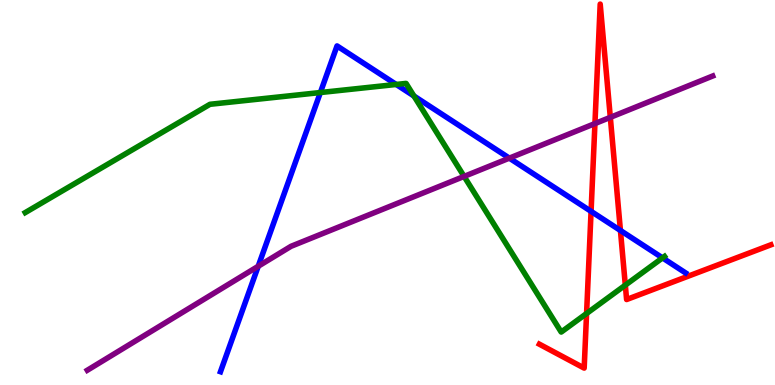[{'lines': ['blue', 'red'], 'intersections': [{'x': 7.63, 'y': 4.51}, {'x': 8.01, 'y': 4.01}]}, {'lines': ['green', 'red'], 'intersections': [{'x': 7.57, 'y': 1.86}, {'x': 8.07, 'y': 2.59}]}, {'lines': ['purple', 'red'], 'intersections': [{'x': 7.68, 'y': 6.79}, {'x': 7.88, 'y': 6.95}]}, {'lines': ['blue', 'green'], 'intersections': [{'x': 4.13, 'y': 7.6}, {'x': 5.11, 'y': 7.81}, {'x': 5.34, 'y': 7.51}, {'x': 8.55, 'y': 3.3}]}, {'lines': ['blue', 'purple'], 'intersections': [{'x': 3.33, 'y': 3.08}, {'x': 6.57, 'y': 5.89}]}, {'lines': ['green', 'purple'], 'intersections': [{'x': 5.99, 'y': 5.42}]}]